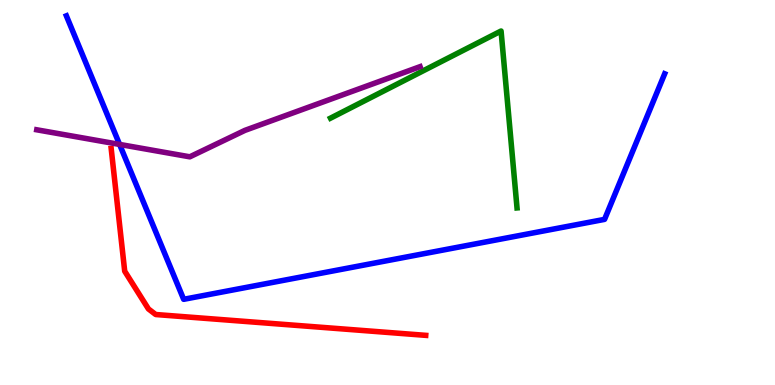[{'lines': ['blue', 'red'], 'intersections': []}, {'lines': ['green', 'red'], 'intersections': []}, {'lines': ['purple', 'red'], 'intersections': []}, {'lines': ['blue', 'green'], 'intersections': []}, {'lines': ['blue', 'purple'], 'intersections': [{'x': 1.54, 'y': 6.25}]}, {'lines': ['green', 'purple'], 'intersections': []}]